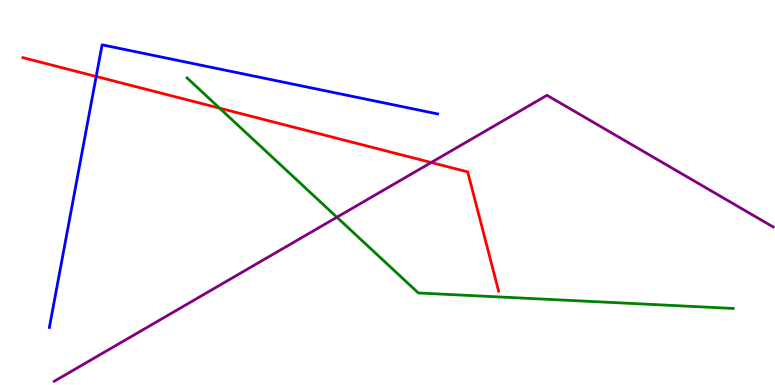[{'lines': ['blue', 'red'], 'intersections': [{'x': 1.24, 'y': 8.01}]}, {'lines': ['green', 'red'], 'intersections': [{'x': 2.83, 'y': 7.19}]}, {'lines': ['purple', 'red'], 'intersections': [{'x': 5.56, 'y': 5.78}]}, {'lines': ['blue', 'green'], 'intersections': []}, {'lines': ['blue', 'purple'], 'intersections': []}, {'lines': ['green', 'purple'], 'intersections': [{'x': 4.35, 'y': 4.36}]}]